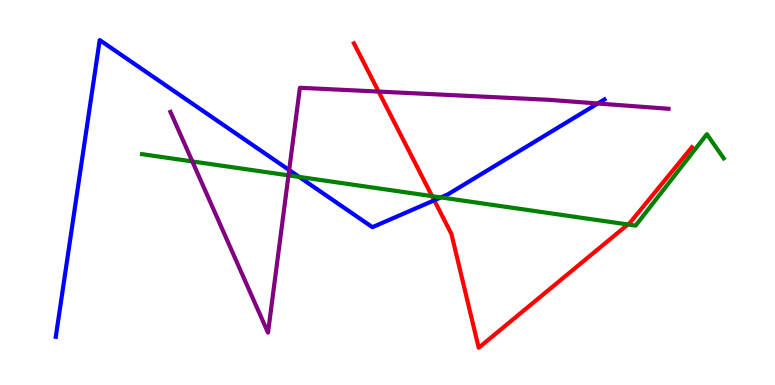[{'lines': ['blue', 'red'], 'intersections': [{'x': 5.6, 'y': 4.8}]}, {'lines': ['green', 'red'], 'intersections': [{'x': 5.58, 'y': 4.91}, {'x': 8.1, 'y': 4.17}]}, {'lines': ['purple', 'red'], 'intersections': [{'x': 4.89, 'y': 7.62}]}, {'lines': ['blue', 'green'], 'intersections': [{'x': 3.86, 'y': 5.41}, {'x': 5.69, 'y': 4.87}]}, {'lines': ['blue', 'purple'], 'intersections': [{'x': 3.73, 'y': 5.58}, {'x': 7.71, 'y': 7.31}]}, {'lines': ['green', 'purple'], 'intersections': [{'x': 2.48, 'y': 5.81}, {'x': 3.72, 'y': 5.45}]}]